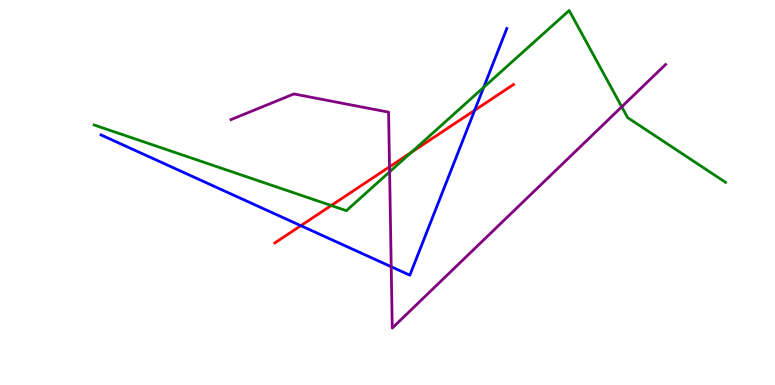[{'lines': ['blue', 'red'], 'intersections': [{'x': 3.88, 'y': 4.14}, {'x': 6.12, 'y': 7.13}]}, {'lines': ['green', 'red'], 'intersections': [{'x': 4.27, 'y': 4.66}, {'x': 5.31, 'y': 6.04}]}, {'lines': ['purple', 'red'], 'intersections': [{'x': 5.03, 'y': 5.67}]}, {'lines': ['blue', 'green'], 'intersections': [{'x': 6.24, 'y': 7.73}]}, {'lines': ['blue', 'purple'], 'intersections': [{'x': 5.05, 'y': 3.07}]}, {'lines': ['green', 'purple'], 'intersections': [{'x': 5.03, 'y': 5.54}, {'x': 8.02, 'y': 7.23}]}]